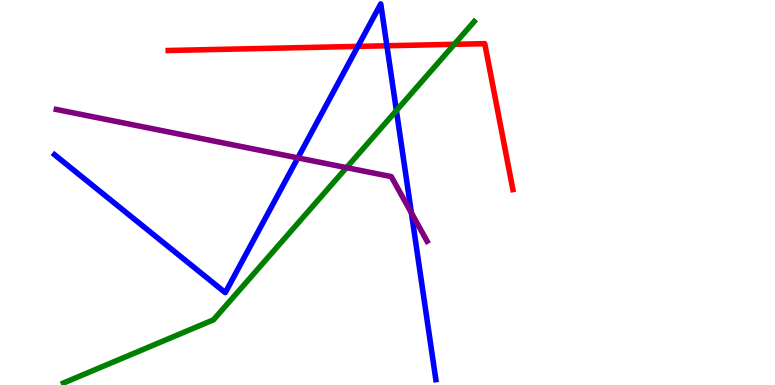[{'lines': ['blue', 'red'], 'intersections': [{'x': 4.62, 'y': 8.79}, {'x': 4.99, 'y': 8.81}]}, {'lines': ['green', 'red'], 'intersections': [{'x': 5.86, 'y': 8.85}]}, {'lines': ['purple', 'red'], 'intersections': []}, {'lines': ['blue', 'green'], 'intersections': [{'x': 5.11, 'y': 7.13}]}, {'lines': ['blue', 'purple'], 'intersections': [{'x': 3.84, 'y': 5.9}, {'x': 5.31, 'y': 4.47}]}, {'lines': ['green', 'purple'], 'intersections': [{'x': 4.47, 'y': 5.65}]}]